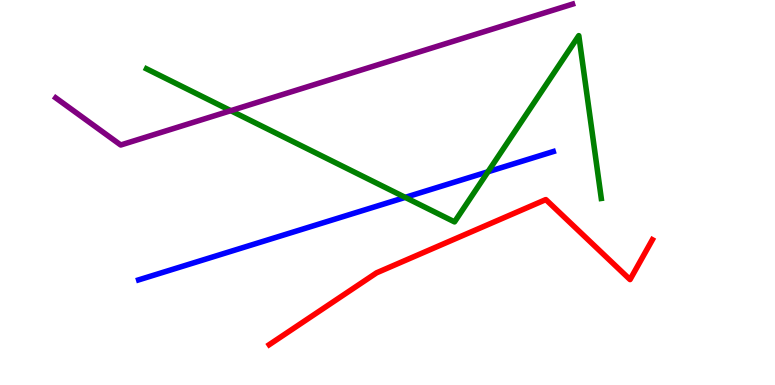[{'lines': ['blue', 'red'], 'intersections': []}, {'lines': ['green', 'red'], 'intersections': []}, {'lines': ['purple', 'red'], 'intersections': []}, {'lines': ['blue', 'green'], 'intersections': [{'x': 5.23, 'y': 4.87}, {'x': 6.3, 'y': 5.54}]}, {'lines': ['blue', 'purple'], 'intersections': []}, {'lines': ['green', 'purple'], 'intersections': [{'x': 2.98, 'y': 7.13}]}]